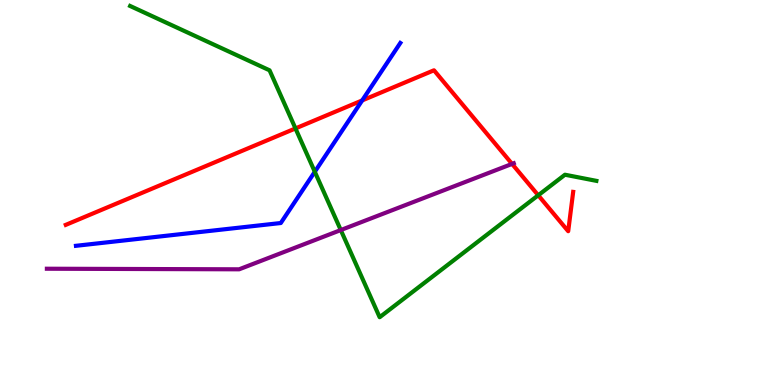[{'lines': ['blue', 'red'], 'intersections': [{'x': 4.67, 'y': 7.39}]}, {'lines': ['green', 'red'], 'intersections': [{'x': 3.81, 'y': 6.66}, {'x': 6.94, 'y': 4.93}]}, {'lines': ['purple', 'red'], 'intersections': [{'x': 6.61, 'y': 5.74}]}, {'lines': ['blue', 'green'], 'intersections': [{'x': 4.06, 'y': 5.54}]}, {'lines': ['blue', 'purple'], 'intersections': []}, {'lines': ['green', 'purple'], 'intersections': [{'x': 4.4, 'y': 4.02}]}]